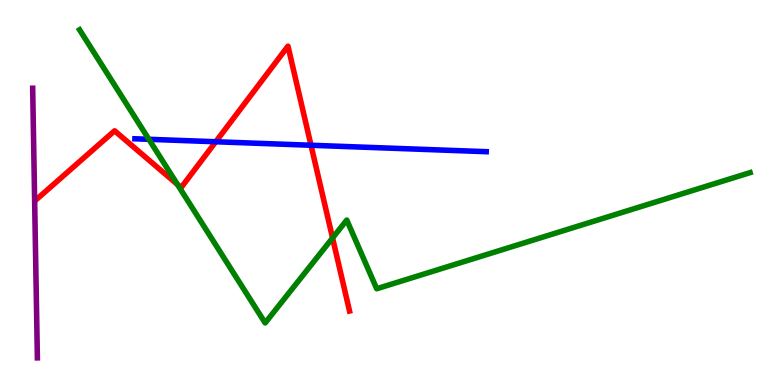[{'lines': ['blue', 'red'], 'intersections': [{'x': 2.78, 'y': 6.32}, {'x': 4.01, 'y': 6.23}]}, {'lines': ['green', 'red'], 'intersections': [{'x': 2.29, 'y': 5.21}, {'x': 4.29, 'y': 3.82}]}, {'lines': ['purple', 'red'], 'intersections': []}, {'lines': ['blue', 'green'], 'intersections': [{'x': 1.92, 'y': 6.38}]}, {'lines': ['blue', 'purple'], 'intersections': []}, {'lines': ['green', 'purple'], 'intersections': []}]